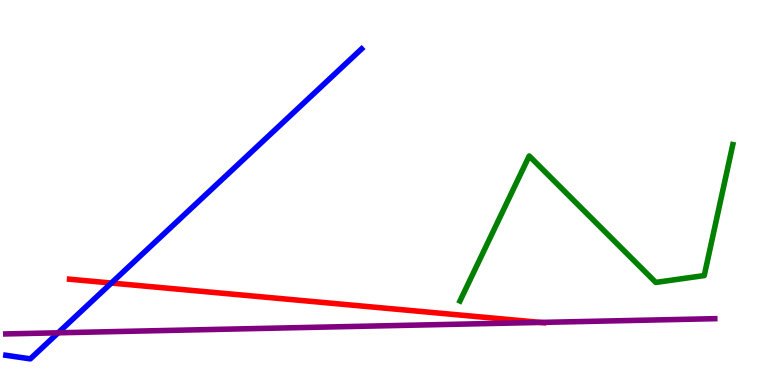[{'lines': ['blue', 'red'], 'intersections': [{'x': 1.44, 'y': 2.65}]}, {'lines': ['green', 'red'], 'intersections': []}, {'lines': ['purple', 'red'], 'intersections': [{'x': 6.97, 'y': 1.63}]}, {'lines': ['blue', 'green'], 'intersections': []}, {'lines': ['blue', 'purple'], 'intersections': [{'x': 0.75, 'y': 1.36}]}, {'lines': ['green', 'purple'], 'intersections': []}]